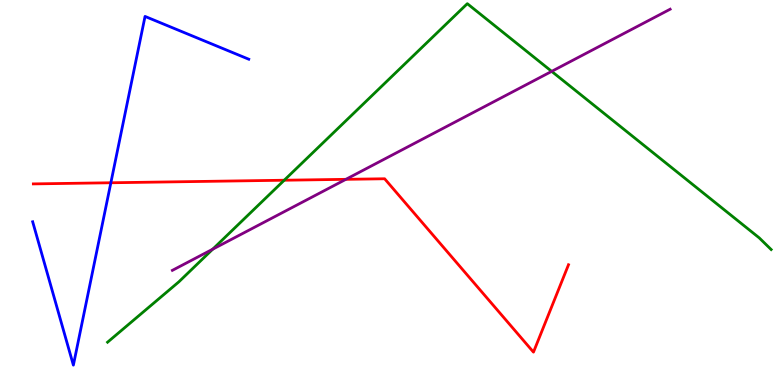[{'lines': ['blue', 'red'], 'intersections': [{'x': 1.43, 'y': 5.25}]}, {'lines': ['green', 'red'], 'intersections': [{'x': 3.67, 'y': 5.32}]}, {'lines': ['purple', 'red'], 'intersections': [{'x': 4.46, 'y': 5.34}]}, {'lines': ['blue', 'green'], 'intersections': []}, {'lines': ['blue', 'purple'], 'intersections': []}, {'lines': ['green', 'purple'], 'intersections': [{'x': 2.74, 'y': 3.53}, {'x': 7.12, 'y': 8.15}]}]